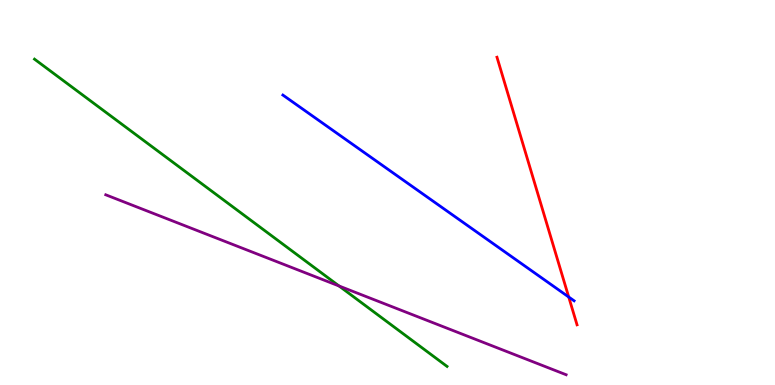[{'lines': ['blue', 'red'], 'intersections': [{'x': 7.34, 'y': 2.29}]}, {'lines': ['green', 'red'], 'intersections': []}, {'lines': ['purple', 'red'], 'intersections': []}, {'lines': ['blue', 'green'], 'intersections': []}, {'lines': ['blue', 'purple'], 'intersections': []}, {'lines': ['green', 'purple'], 'intersections': [{'x': 4.38, 'y': 2.57}]}]